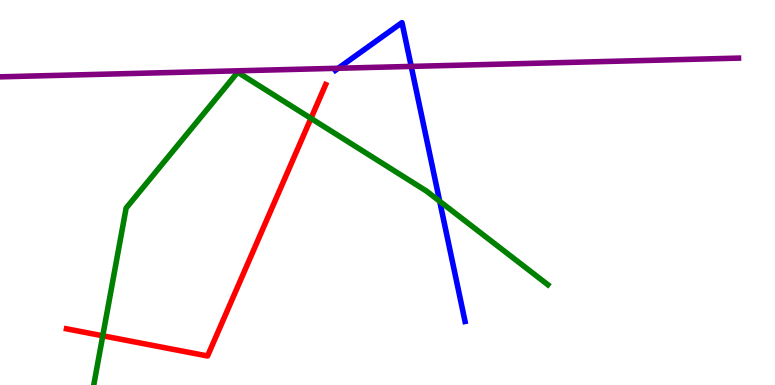[{'lines': ['blue', 'red'], 'intersections': []}, {'lines': ['green', 'red'], 'intersections': [{'x': 1.33, 'y': 1.28}, {'x': 4.01, 'y': 6.93}]}, {'lines': ['purple', 'red'], 'intersections': []}, {'lines': ['blue', 'green'], 'intersections': [{'x': 5.67, 'y': 4.77}]}, {'lines': ['blue', 'purple'], 'intersections': [{'x': 4.36, 'y': 8.23}, {'x': 5.31, 'y': 8.27}]}, {'lines': ['green', 'purple'], 'intersections': []}]